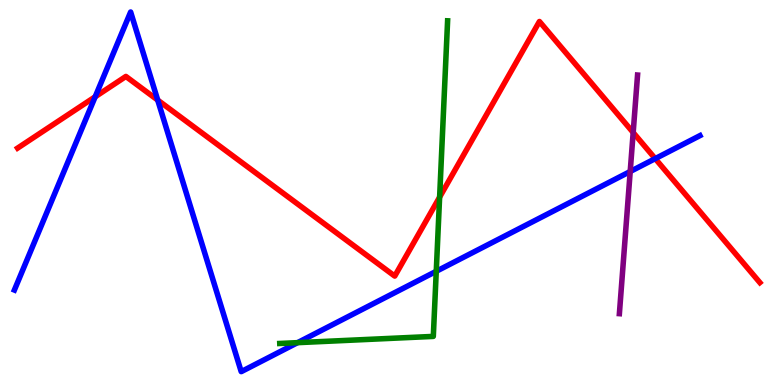[{'lines': ['blue', 'red'], 'intersections': [{'x': 1.23, 'y': 7.49}, {'x': 2.04, 'y': 7.4}, {'x': 8.45, 'y': 5.88}]}, {'lines': ['green', 'red'], 'intersections': [{'x': 5.67, 'y': 4.88}]}, {'lines': ['purple', 'red'], 'intersections': [{'x': 8.17, 'y': 6.56}]}, {'lines': ['blue', 'green'], 'intersections': [{'x': 3.84, 'y': 1.1}, {'x': 5.63, 'y': 2.95}]}, {'lines': ['blue', 'purple'], 'intersections': [{'x': 8.13, 'y': 5.55}]}, {'lines': ['green', 'purple'], 'intersections': []}]